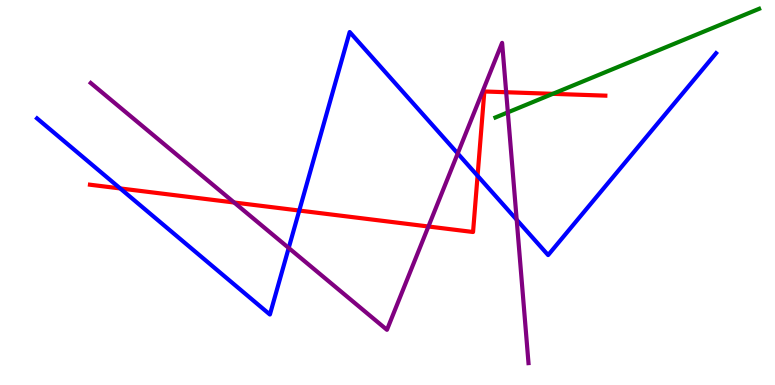[{'lines': ['blue', 'red'], 'intersections': [{'x': 1.55, 'y': 5.11}, {'x': 3.86, 'y': 4.53}, {'x': 6.16, 'y': 5.43}]}, {'lines': ['green', 'red'], 'intersections': [{'x': 7.13, 'y': 7.56}]}, {'lines': ['purple', 'red'], 'intersections': [{'x': 3.02, 'y': 4.74}, {'x': 5.53, 'y': 4.12}, {'x': 6.53, 'y': 7.6}]}, {'lines': ['blue', 'green'], 'intersections': []}, {'lines': ['blue', 'purple'], 'intersections': [{'x': 3.73, 'y': 3.56}, {'x': 5.91, 'y': 6.01}, {'x': 6.67, 'y': 4.29}]}, {'lines': ['green', 'purple'], 'intersections': [{'x': 6.55, 'y': 7.08}]}]